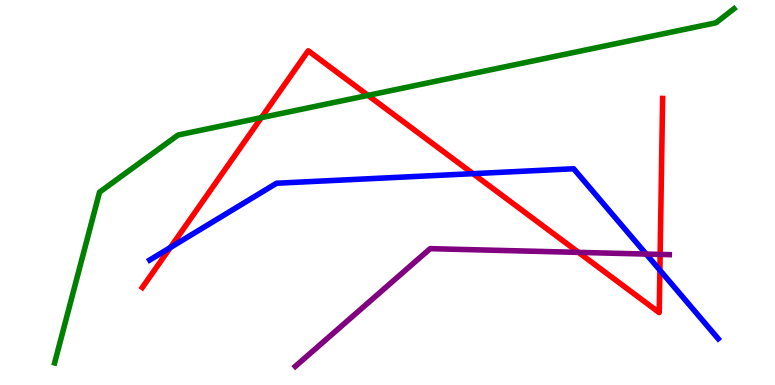[{'lines': ['blue', 'red'], 'intersections': [{'x': 2.2, 'y': 3.57}, {'x': 6.1, 'y': 5.49}, {'x': 8.51, 'y': 2.98}]}, {'lines': ['green', 'red'], 'intersections': [{'x': 3.37, 'y': 6.94}, {'x': 4.75, 'y': 7.52}]}, {'lines': ['purple', 'red'], 'intersections': [{'x': 7.46, 'y': 3.44}, {'x': 8.52, 'y': 3.39}]}, {'lines': ['blue', 'green'], 'intersections': []}, {'lines': ['blue', 'purple'], 'intersections': [{'x': 8.34, 'y': 3.4}]}, {'lines': ['green', 'purple'], 'intersections': []}]